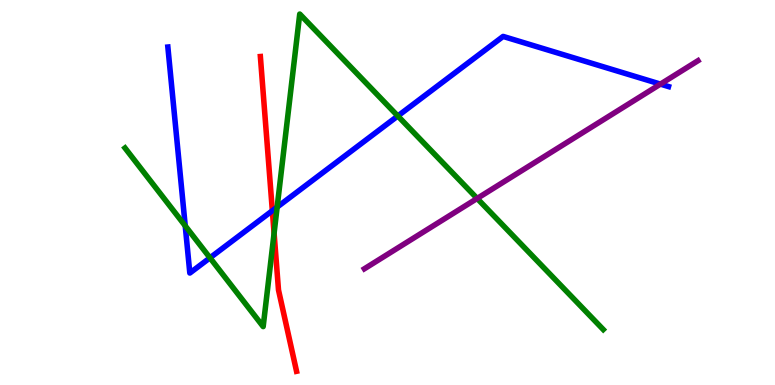[{'lines': ['blue', 'red'], 'intersections': [{'x': 3.51, 'y': 4.53}]}, {'lines': ['green', 'red'], 'intersections': [{'x': 3.54, 'y': 3.94}]}, {'lines': ['purple', 'red'], 'intersections': []}, {'lines': ['blue', 'green'], 'intersections': [{'x': 2.39, 'y': 4.13}, {'x': 2.71, 'y': 3.3}, {'x': 3.58, 'y': 4.62}, {'x': 5.13, 'y': 6.99}]}, {'lines': ['blue', 'purple'], 'intersections': [{'x': 8.52, 'y': 7.82}]}, {'lines': ['green', 'purple'], 'intersections': [{'x': 6.16, 'y': 4.85}]}]